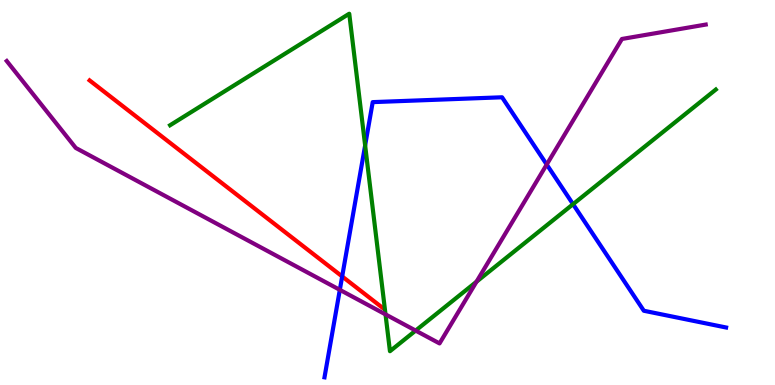[{'lines': ['blue', 'red'], 'intersections': [{'x': 4.42, 'y': 2.82}]}, {'lines': ['green', 'red'], 'intersections': []}, {'lines': ['purple', 'red'], 'intersections': []}, {'lines': ['blue', 'green'], 'intersections': [{'x': 4.71, 'y': 6.22}, {'x': 7.39, 'y': 4.7}]}, {'lines': ['blue', 'purple'], 'intersections': [{'x': 4.38, 'y': 2.47}, {'x': 7.05, 'y': 5.73}]}, {'lines': ['green', 'purple'], 'intersections': [{'x': 4.97, 'y': 1.83}, {'x': 5.36, 'y': 1.41}, {'x': 6.15, 'y': 2.68}]}]